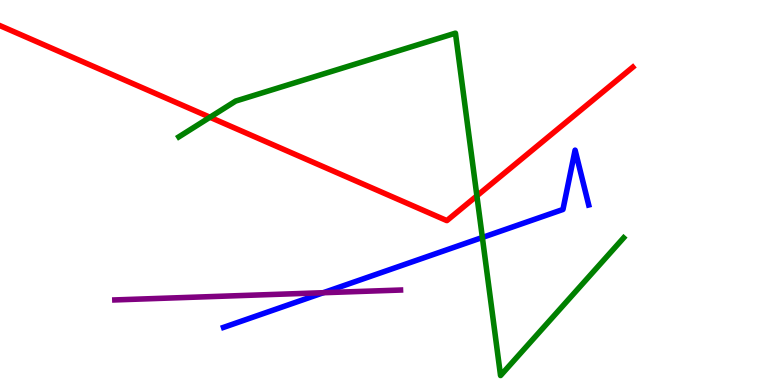[{'lines': ['blue', 'red'], 'intersections': []}, {'lines': ['green', 'red'], 'intersections': [{'x': 2.71, 'y': 6.95}, {'x': 6.15, 'y': 4.91}]}, {'lines': ['purple', 'red'], 'intersections': []}, {'lines': ['blue', 'green'], 'intersections': [{'x': 6.22, 'y': 3.83}]}, {'lines': ['blue', 'purple'], 'intersections': [{'x': 4.17, 'y': 2.4}]}, {'lines': ['green', 'purple'], 'intersections': []}]